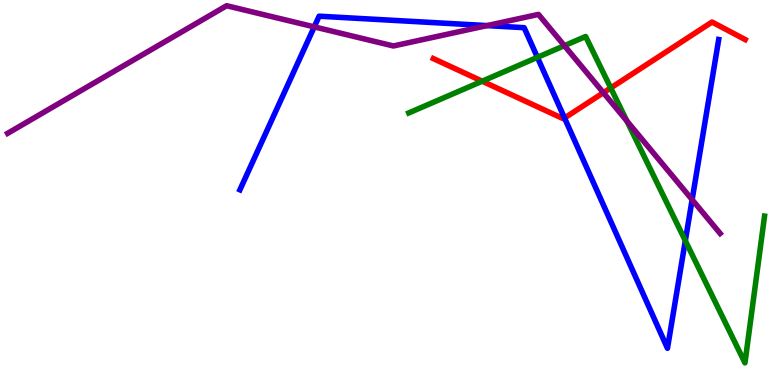[{'lines': ['blue', 'red'], 'intersections': [{'x': 7.28, 'y': 6.94}]}, {'lines': ['green', 'red'], 'intersections': [{'x': 6.22, 'y': 7.89}, {'x': 7.88, 'y': 7.72}]}, {'lines': ['purple', 'red'], 'intersections': [{'x': 7.79, 'y': 7.59}]}, {'lines': ['blue', 'green'], 'intersections': [{'x': 6.93, 'y': 8.51}, {'x': 8.84, 'y': 3.75}]}, {'lines': ['blue', 'purple'], 'intersections': [{'x': 4.05, 'y': 9.3}, {'x': 6.28, 'y': 9.34}, {'x': 8.93, 'y': 4.81}]}, {'lines': ['green', 'purple'], 'intersections': [{'x': 7.28, 'y': 8.81}, {'x': 8.09, 'y': 6.86}]}]